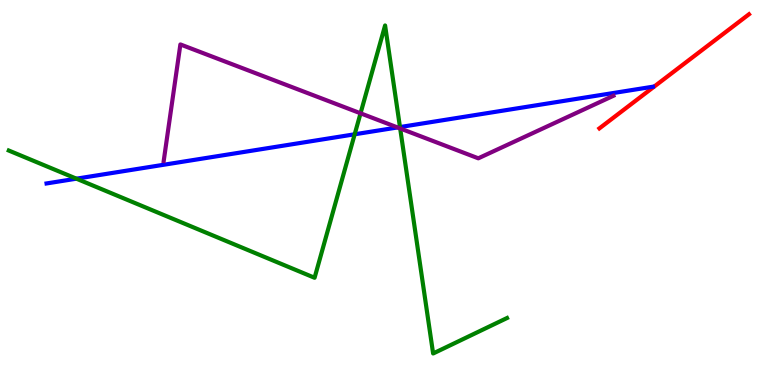[{'lines': ['blue', 'red'], 'intersections': []}, {'lines': ['green', 'red'], 'intersections': []}, {'lines': ['purple', 'red'], 'intersections': []}, {'lines': ['blue', 'green'], 'intersections': [{'x': 0.986, 'y': 5.36}, {'x': 4.58, 'y': 6.51}, {'x': 5.16, 'y': 6.7}]}, {'lines': ['blue', 'purple'], 'intersections': [{'x': 5.13, 'y': 6.69}]}, {'lines': ['green', 'purple'], 'intersections': [{'x': 4.65, 'y': 7.06}, {'x': 5.16, 'y': 6.66}]}]